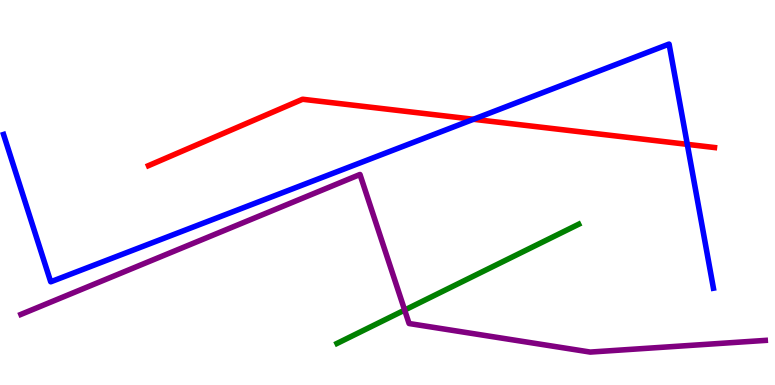[{'lines': ['blue', 'red'], 'intersections': [{'x': 6.11, 'y': 6.9}, {'x': 8.87, 'y': 6.25}]}, {'lines': ['green', 'red'], 'intersections': []}, {'lines': ['purple', 'red'], 'intersections': []}, {'lines': ['blue', 'green'], 'intersections': []}, {'lines': ['blue', 'purple'], 'intersections': []}, {'lines': ['green', 'purple'], 'intersections': [{'x': 5.22, 'y': 1.95}]}]